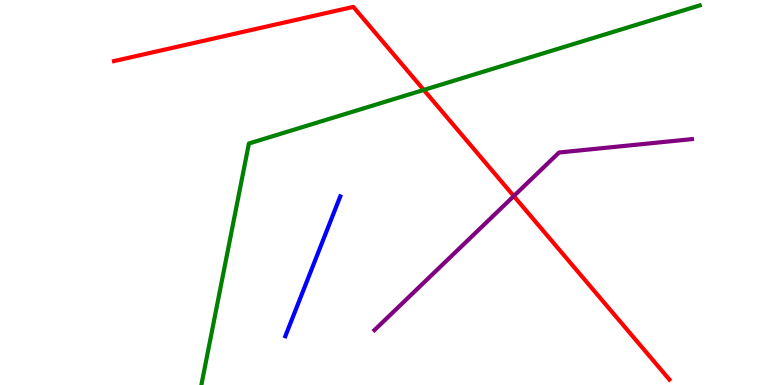[{'lines': ['blue', 'red'], 'intersections': []}, {'lines': ['green', 'red'], 'intersections': [{'x': 5.47, 'y': 7.66}]}, {'lines': ['purple', 'red'], 'intersections': [{'x': 6.63, 'y': 4.91}]}, {'lines': ['blue', 'green'], 'intersections': []}, {'lines': ['blue', 'purple'], 'intersections': []}, {'lines': ['green', 'purple'], 'intersections': []}]